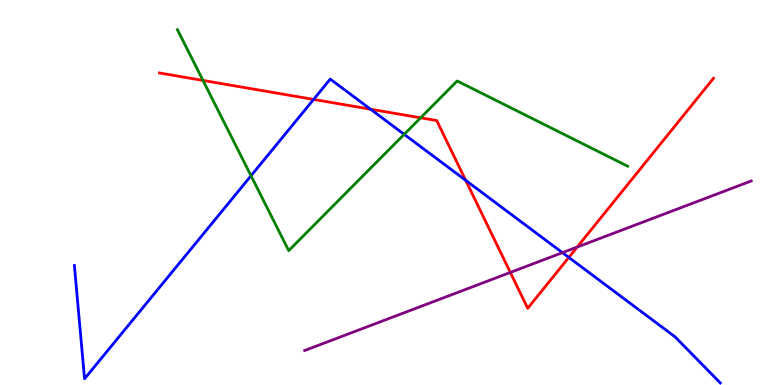[{'lines': ['blue', 'red'], 'intersections': [{'x': 4.05, 'y': 7.42}, {'x': 4.78, 'y': 7.16}, {'x': 6.01, 'y': 5.32}, {'x': 7.34, 'y': 3.31}]}, {'lines': ['green', 'red'], 'intersections': [{'x': 2.62, 'y': 7.91}, {'x': 5.43, 'y': 6.94}]}, {'lines': ['purple', 'red'], 'intersections': [{'x': 6.58, 'y': 2.92}, {'x': 7.45, 'y': 3.58}]}, {'lines': ['blue', 'green'], 'intersections': [{'x': 3.24, 'y': 5.43}, {'x': 5.22, 'y': 6.51}]}, {'lines': ['blue', 'purple'], 'intersections': [{'x': 7.26, 'y': 3.44}]}, {'lines': ['green', 'purple'], 'intersections': []}]